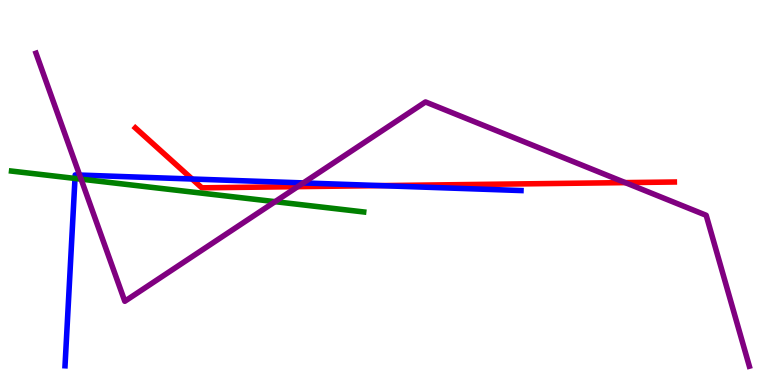[{'lines': ['blue', 'red'], 'intersections': [{'x': 2.48, 'y': 5.35}, {'x': 4.91, 'y': 5.18}]}, {'lines': ['green', 'red'], 'intersections': []}, {'lines': ['purple', 'red'], 'intersections': [{'x': 3.84, 'y': 5.15}, {'x': 8.07, 'y': 5.26}]}, {'lines': ['blue', 'green'], 'intersections': [{'x': 0.968, 'y': 5.37}]}, {'lines': ['blue', 'purple'], 'intersections': [{'x': 1.03, 'y': 5.45}, {'x': 3.91, 'y': 5.25}]}, {'lines': ['green', 'purple'], 'intersections': [{'x': 1.05, 'y': 5.35}, {'x': 3.55, 'y': 4.76}]}]